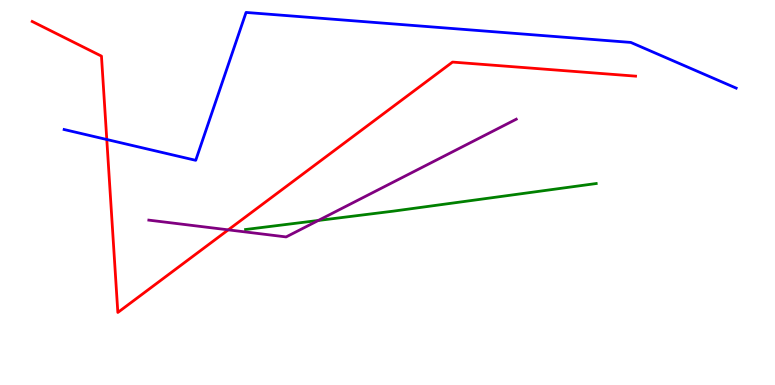[{'lines': ['blue', 'red'], 'intersections': [{'x': 1.38, 'y': 6.38}]}, {'lines': ['green', 'red'], 'intersections': []}, {'lines': ['purple', 'red'], 'intersections': [{'x': 2.95, 'y': 4.03}]}, {'lines': ['blue', 'green'], 'intersections': []}, {'lines': ['blue', 'purple'], 'intersections': []}, {'lines': ['green', 'purple'], 'intersections': [{'x': 4.11, 'y': 4.27}]}]